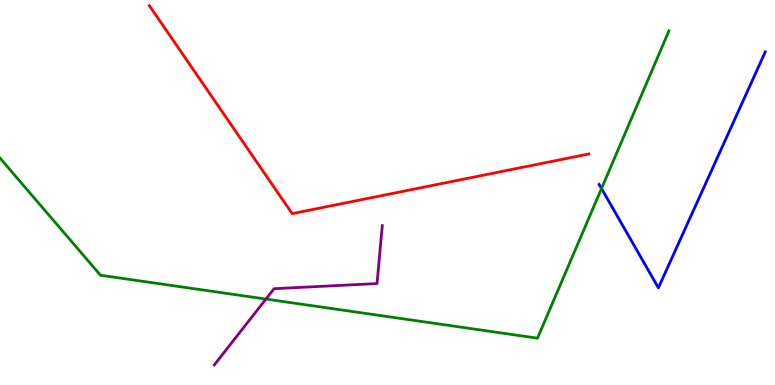[{'lines': ['blue', 'red'], 'intersections': []}, {'lines': ['green', 'red'], 'intersections': []}, {'lines': ['purple', 'red'], 'intersections': []}, {'lines': ['blue', 'green'], 'intersections': [{'x': 7.76, 'y': 5.1}]}, {'lines': ['blue', 'purple'], 'intersections': []}, {'lines': ['green', 'purple'], 'intersections': [{'x': 3.43, 'y': 2.23}]}]